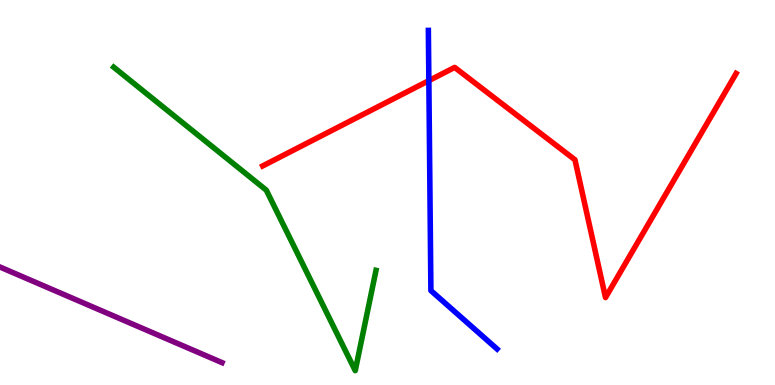[{'lines': ['blue', 'red'], 'intersections': [{'x': 5.53, 'y': 7.91}]}, {'lines': ['green', 'red'], 'intersections': []}, {'lines': ['purple', 'red'], 'intersections': []}, {'lines': ['blue', 'green'], 'intersections': []}, {'lines': ['blue', 'purple'], 'intersections': []}, {'lines': ['green', 'purple'], 'intersections': []}]